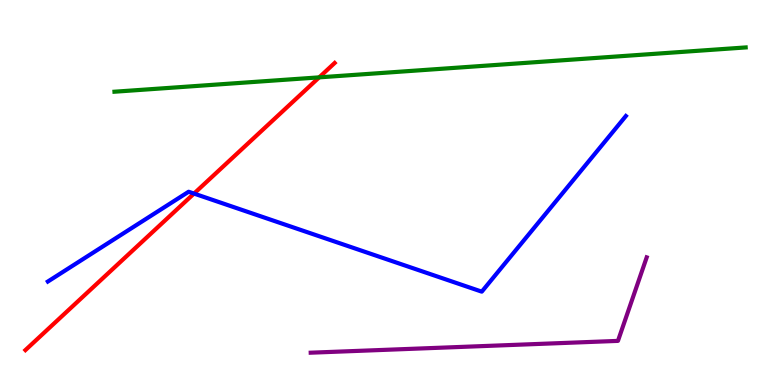[{'lines': ['blue', 'red'], 'intersections': [{'x': 2.5, 'y': 4.97}]}, {'lines': ['green', 'red'], 'intersections': [{'x': 4.12, 'y': 7.99}]}, {'lines': ['purple', 'red'], 'intersections': []}, {'lines': ['blue', 'green'], 'intersections': []}, {'lines': ['blue', 'purple'], 'intersections': []}, {'lines': ['green', 'purple'], 'intersections': []}]